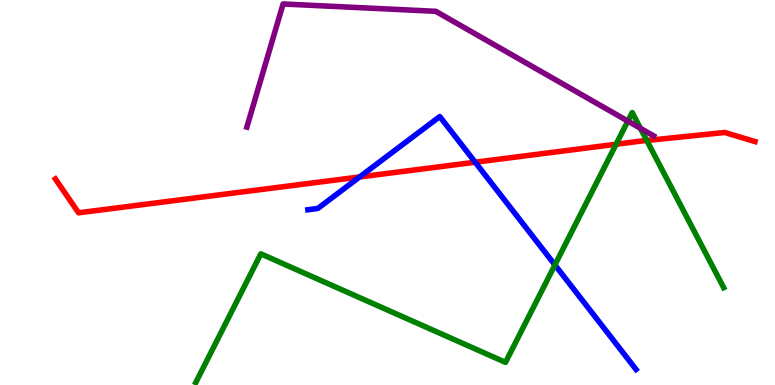[{'lines': ['blue', 'red'], 'intersections': [{'x': 4.64, 'y': 5.4}, {'x': 6.13, 'y': 5.79}]}, {'lines': ['green', 'red'], 'intersections': [{'x': 7.95, 'y': 6.25}, {'x': 8.35, 'y': 6.35}]}, {'lines': ['purple', 'red'], 'intersections': []}, {'lines': ['blue', 'green'], 'intersections': [{'x': 7.16, 'y': 3.12}]}, {'lines': ['blue', 'purple'], 'intersections': []}, {'lines': ['green', 'purple'], 'intersections': [{'x': 8.1, 'y': 6.85}, {'x': 8.26, 'y': 6.67}]}]